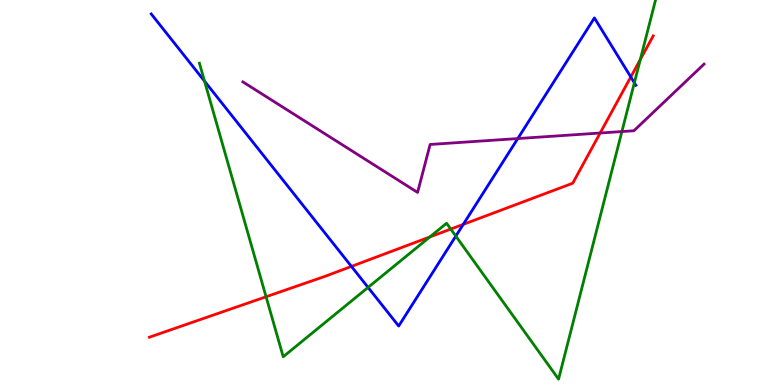[{'lines': ['blue', 'red'], 'intersections': [{'x': 4.53, 'y': 3.08}, {'x': 5.98, 'y': 4.17}, {'x': 8.14, 'y': 8.0}]}, {'lines': ['green', 'red'], 'intersections': [{'x': 3.43, 'y': 2.29}, {'x': 5.55, 'y': 3.85}, {'x': 5.82, 'y': 4.05}, {'x': 8.26, 'y': 8.46}]}, {'lines': ['purple', 'red'], 'intersections': [{'x': 7.74, 'y': 6.55}]}, {'lines': ['blue', 'green'], 'intersections': [{'x': 2.64, 'y': 7.89}, {'x': 4.75, 'y': 2.53}, {'x': 5.88, 'y': 3.87}, {'x': 8.19, 'y': 7.85}]}, {'lines': ['blue', 'purple'], 'intersections': [{'x': 6.68, 'y': 6.4}]}, {'lines': ['green', 'purple'], 'intersections': [{'x': 8.02, 'y': 6.58}]}]